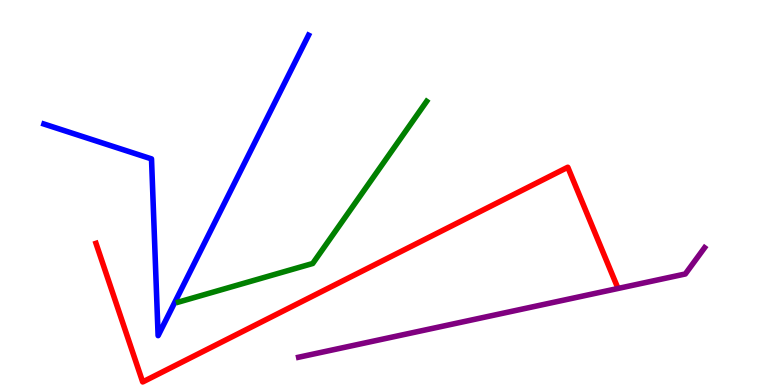[{'lines': ['blue', 'red'], 'intersections': []}, {'lines': ['green', 'red'], 'intersections': []}, {'lines': ['purple', 'red'], 'intersections': []}, {'lines': ['blue', 'green'], 'intersections': []}, {'lines': ['blue', 'purple'], 'intersections': []}, {'lines': ['green', 'purple'], 'intersections': []}]